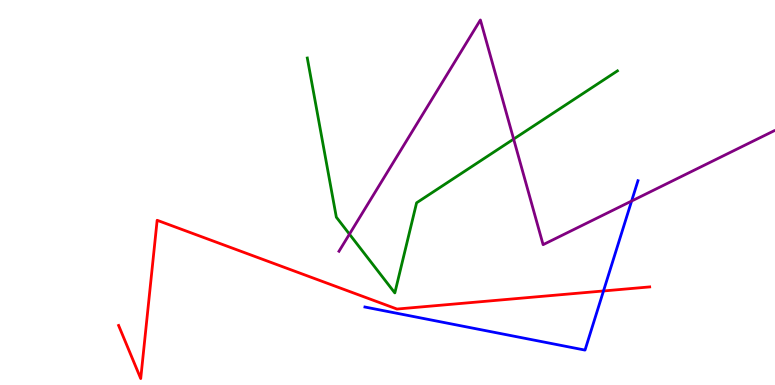[{'lines': ['blue', 'red'], 'intersections': [{'x': 7.79, 'y': 2.44}]}, {'lines': ['green', 'red'], 'intersections': []}, {'lines': ['purple', 'red'], 'intersections': []}, {'lines': ['blue', 'green'], 'intersections': []}, {'lines': ['blue', 'purple'], 'intersections': [{'x': 8.15, 'y': 4.78}]}, {'lines': ['green', 'purple'], 'intersections': [{'x': 4.51, 'y': 3.92}, {'x': 6.63, 'y': 6.39}]}]